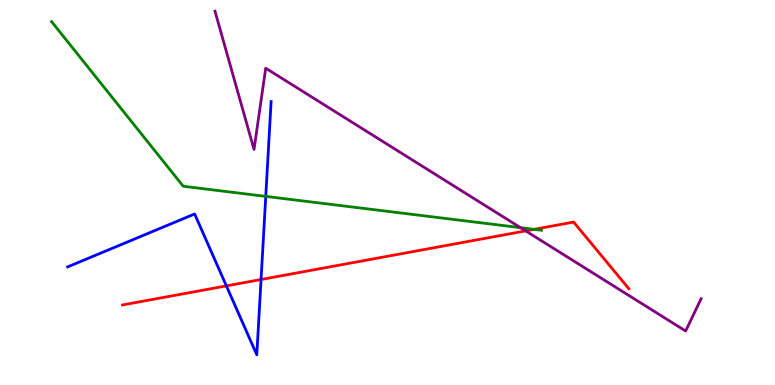[{'lines': ['blue', 'red'], 'intersections': [{'x': 2.92, 'y': 2.57}, {'x': 3.37, 'y': 2.74}]}, {'lines': ['green', 'red'], 'intersections': [{'x': 6.89, 'y': 4.04}]}, {'lines': ['purple', 'red'], 'intersections': [{'x': 6.78, 'y': 4.0}]}, {'lines': ['blue', 'green'], 'intersections': [{'x': 3.43, 'y': 4.9}]}, {'lines': ['blue', 'purple'], 'intersections': []}, {'lines': ['green', 'purple'], 'intersections': [{'x': 6.72, 'y': 4.09}]}]